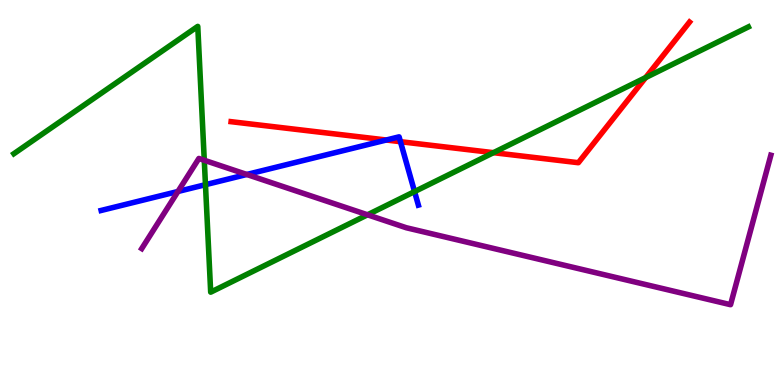[{'lines': ['blue', 'red'], 'intersections': [{'x': 4.98, 'y': 6.36}, {'x': 5.17, 'y': 6.32}]}, {'lines': ['green', 'red'], 'intersections': [{'x': 6.37, 'y': 6.03}, {'x': 8.33, 'y': 7.98}]}, {'lines': ['purple', 'red'], 'intersections': []}, {'lines': ['blue', 'green'], 'intersections': [{'x': 2.65, 'y': 5.2}, {'x': 5.35, 'y': 5.02}]}, {'lines': ['blue', 'purple'], 'intersections': [{'x': 2.3, 'y': 5.03}, {'x': 3.18, 'y': 5.47}]}, {'lines': ['green', 'purple'], 'intersections': [{'x': 2.64, 'y': 5.84}, {'x': 4.74, 'y': 4.42}]}]